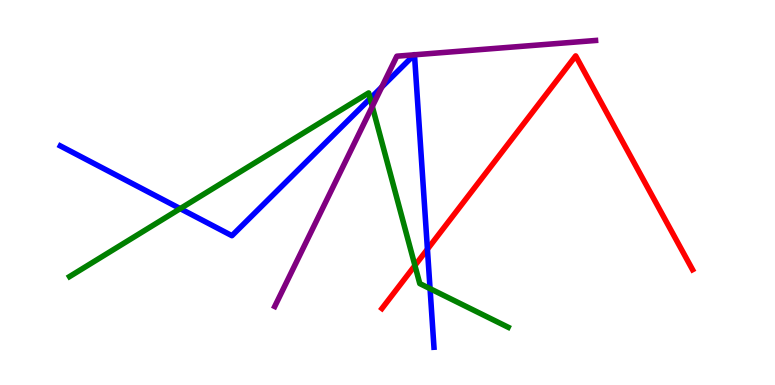[{'lines': ['blue', 'red'], 'intersections': [{'x': 5.52, 'y': 3.53}]}, {'lines': ['green', 'red'], 'intersections': [{'x': 5.35, 'y': 3.1}]}, {'lines': ['purple', 'red'], 'intersections': []}, {'lines': ['blue', 'green'], 'intersections': [{'x': 2.33, 'y': 4.58}, {'x': 4.78, 'y': 7.44}, {'x': 5.55, 'y': 2.5}]}, {'lines': ['blue', 'purple'], 'intersections': [{'x': 4.93, 'y': 7.74}, {'x': 5.34, 'y': 8.58}, {'x': 5.35, 'y': 8.58}]}, {'lines': ['green', 'purple'], 'intersections': [{'x': 4.8, 'y': 7.23}]}]